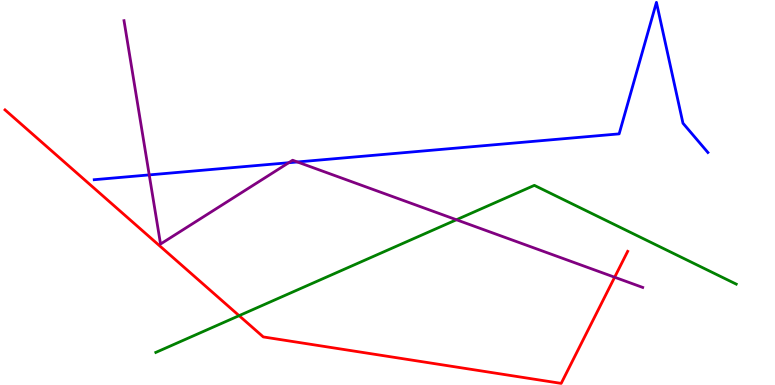[{'lines': ['blue', 'red'], 'intersections': []}, {'lines': ['green', 'red'], 'intersections': [{'x': 3.09, 'y': 1.8}]}, {'lines': ['purple', 'red'], 'intersections': [{'x': 7.93, 'y': 2.8}]}, {'lines': ['blue', 'green'], 'intersections': []}, {'lines': ['blue', 'purple'], 'intersections': [{'x': 1.93, 'y': 5.46}, {'x': 3.73, 'y': 5.77}, {'x': 3.84, 'y': 5.79}]}, {'lines': ['green', 'purple'], 'intersections': [{'x': 5.89, 'y': 4.29}]}]